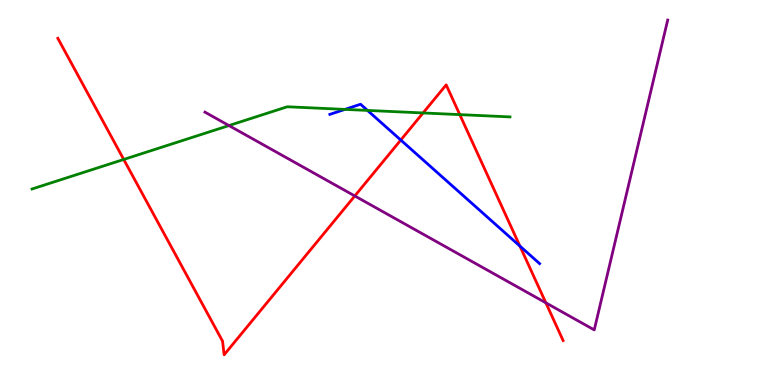[{'lines': ['blue', 'red'], 'intersections': [{'x': 5.17, 'y': 6.36}, {'x': 6.71, 'y': 3.61}]}, {'lines': ['green', 'red'], 'intersections': [{'x': 1.6, 'y': 5.86}, {'x': 5.46, 'y': 7.07}, {'x': 5.93, 'y': 7.02}]}, {'lines': ['purple', 'red'], 'intersections': [{'x': 4.58, 'y': 4.91}, {'x': 7.04, 'y': 2.13}]}, {'lines': ['blue', 'green'], 'intersections': [{'x': 4.45, 'y': 7.16}, {'x': 4.74, 'y': 7.13}]}, {'lines': ['blue', 'purple'], 'intersections': []}, {'lines': ['green', 'purple'], 'intersections': [{'x': 2.95, 'y': 6.74}]}]